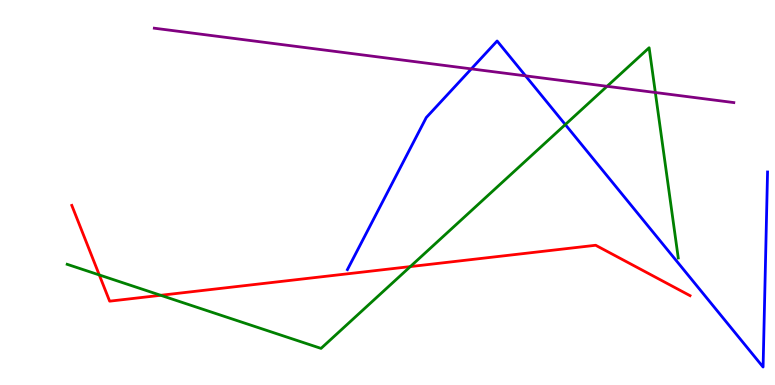[{'lines': ['blue', 'red'], 'intersections': []}, {'lines': ['green', 'red'], 'intersections': [{'x': 1.28, 'y': 2.86}, {'x': 2.07, 'y': 2.33}, {'x': 5.29, 'y': 3.08}]}, {'lines': ['purple', 'red'], 'intersections': []}, {'lines': ['blue', 'green'], 'intersections': [{'x': 7.29, 'y': 6.76}]}, {'lines': ['blue', 'purple'], 'intersections': [{'x': 6.08, 'y': 8.21}, {'x': 6.78, 'y': 8.03}]}, {'lines': ['green', 'purple'], 'intersections': [{'x': 7.83, 'y': 7.76}, {'x': 8.46, 'y': 7.6}]}]